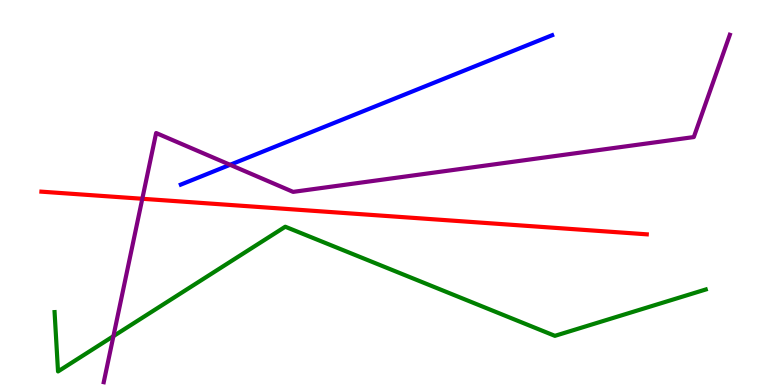[{'lines': ['blue', 'red'], 'intersections': []}, {'lines': ['green', 'red'], 'intersections': []}, {'lines': ['purple', 'red'], 'intersections': [{'x': 1.84, 'y': 4.84}]}, {'lines': ['blue', 'green'], 'intersections': []}, {'lines': ['blue', 'purple'], 'intersections': [{'x': 2.97, 'y': 5.72}]}, {'lines': ['green', 'purple'], 'intersections': [{'x': 1.46, 'y': 1.27}]}]